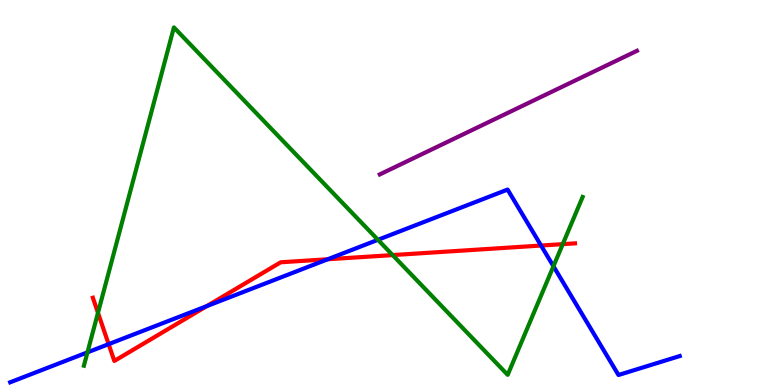[{'lines': ['blue', 'red'], 'intersections': [{'x': 1.4, 'y': 1.06}, {'x': 2.67, 'y': 2.05}, {'x': 4.23, 'y': 3.27}, {'x': 6.98, 'y': 3.62}]}, {'lines': ['green', 'red'], 'intersections': [{'x': 1.26, 'y': 1.88}, {'x': 5.07, 'y': 3.37}, {'x': 7.26, 'y': 3.66}]}, {'lines': ['purple', 'red'], 'intersections': []}, {'lines': ['blue', 'green'], 'intersections': [{'x': 1.13, 'y': 0.848}, {'x': 4.88, 'y': 3.77}, {'x': 7.14, 'y': 3.08}]}, {'lines': ['blue', 'purple'], 'intersections': []}, {'lines': ['green', 'purple'], 'intersections': []}]